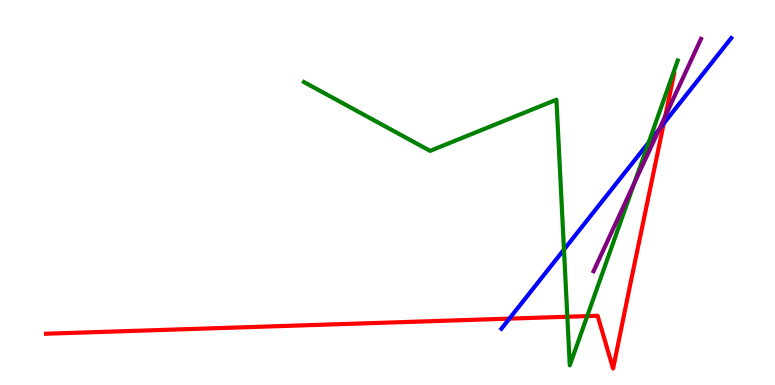[{'lines': ['blue', 'red'], 'intersections': [{'x': 6.57, 'y': 1.72}, {'x': 8.56, 'y': 6.79}]}, {'lines': ['green', 'red'], 'intersections': [{'x': 7.32, 'y': 1.77}, {'x': 7.58, 'y': 1.79}]}, {'lines': ['purple', 'red'], 'intersections': [{'x': 8.58, 'y': 6.98}]}, {'lines': ['blue', 'green'], 'intersections': [{'x': 7.28, 'y': 3.52}, {'x': 8.37, 'y': 6.3}]}, {'lines': ['blue', 'purple'], 'intersections': [{'x': 8.51, 'y': 6.65}]}, {'lines': ['green', 'purple'], 'intersections': [{'x': 8.18, 'y': 5.24}]}]